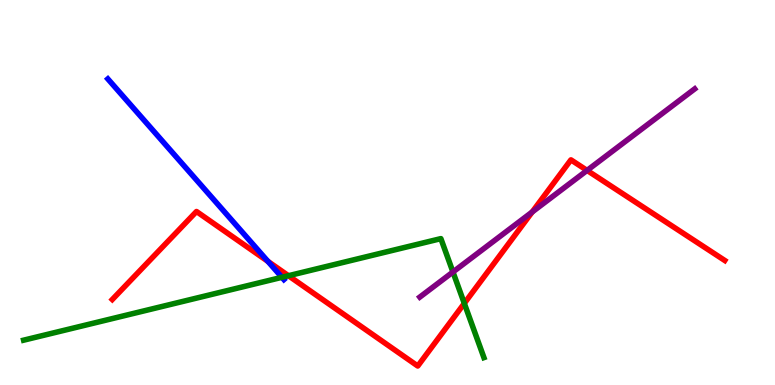[{'lines': ['blue', 'red'], 'intersections': [{'x': 3.46, 'y': 3.21}]}, {'lines': ['green', 'red'], 'intersections': [{'x': 3.72, 'y': 2.84}, {'x': 5.99, 'y': 2.12}]}, {'lines': ['purple', 'red'], 'intersections': [{'x': 6.87, 'y': 4.49}, {'x': 7.58, 'y': 5.57}]}, {'lines': ['blue', 'green'], 'intersections': [{'x': 3.64, 'y': 2.8}]}, {'lines': ['blue', 'purple'], 'intersections': []}, {'lines': ['green', 'purple'], 'intersections': [{'x': 5.84, 'y': 2.94}]}]